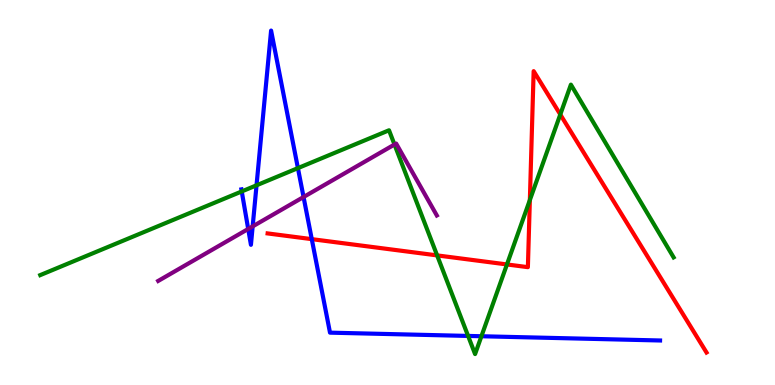[{'lines': ['blue', 'red'], 'intersections': [{'x': 4.02, 'y': 3.79}]}, {'lines': ['green', 'red'], 'intersections': [{'x': 5.64, 'y': 3.37}, {'x': 6.54, 'y': 3.13}, {'x': 6.84, 'y': 4.8}, {'x': 7.23, 'y': 7.03}]}, {'lines': ['purple', 'red'], 'intersections': []}, {'lines': ['blue', 'green'], 'intersections': [{'x': 3.12, 'y': 5.03}, {'x': 3.31, 'y': 5.19}, {'x': 3.84, 'y': 5.63}, {'x': 6.04, 'y': 1.27}, {'x': 6.21, 'y': 1.27}]}, {'lines': ['blue', 'purple'], 'intersections': [{'x': 3.2, 'y': 4.05}, {'x': 3.26, 'y': 4.12}, {'x': 3.92, 'y': 4.88}]}, {'lines': ['green', 'purple'], 'intersections': [{'x': 5.09, 'y': 6.25}]}]